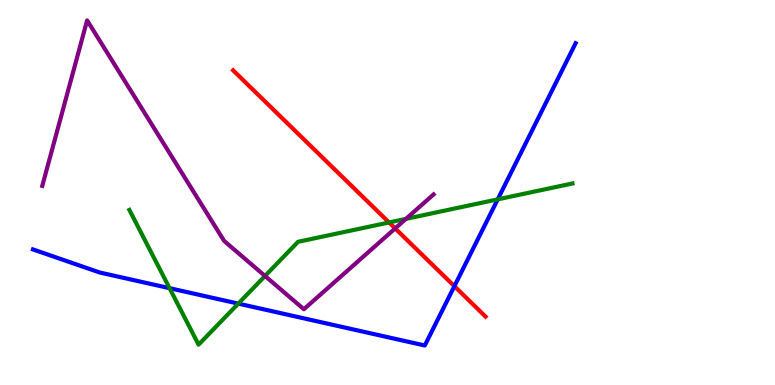[{'lines': ['blue', 'red'], 'intersections': [{'x': 5.86, 'y': 2.57}]}, {'lines': ['green', 'red'], 'intersections': [{'x': 5.02, 'y': 4.22}]}, {'lines': ['purple', 'red'], 'intersections': [{'x': 5.1, 'y': 4.07}]}, {'lines': ['blue', 'green'], 'intersections': [{'x': 2.19, 'y': 2.51}, {'x': 3.07, 'y': 2.11}, {'x': 6.42, 'y': 4.82}]}, {'lines': ['blue', 'purple'], 'intersections': []}, {'lines': ['green', 'purple'], 'intersections': [{'x': 3.42, 'y': 2.83}, {'x': 5.24, 'y': 4.32}]}]